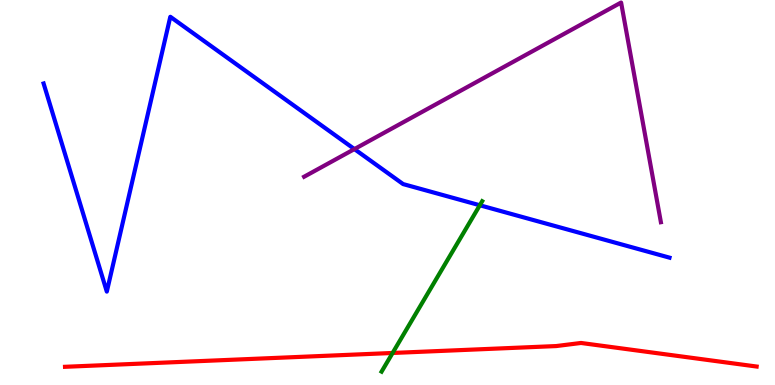[{'lines': ['blue', 'red'], 'intersections': []}, {'lines': ['green', 'red'], 'intersections': [{'x': 5.07, 'y': 0.832}]}, {'lines': ['purple', 'red'], 'intersections': []}, {'lines': ['blue', 'green'], 'intersections': [{'x': 6.19, 'y': 4.67}]}, {'lines': ['blue', 'purple'], 'intersections': [{'x': 4.57, 'y': 6.13}]}, {'lines': ['green', 'purple'], 'intersections': []}]